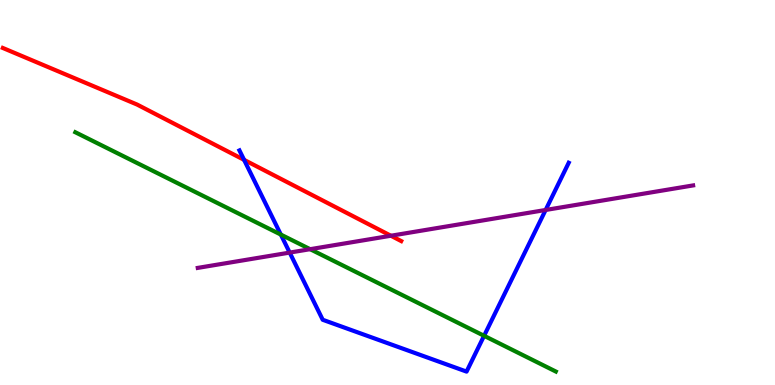[{'lines': ['blue', 'red'], 'intersections': [{'x': 3.15, 'y': 5.85}]}, {'lines': ['green', 'red'], 'intersections': []}, {'lines': ['purple', 'red'], 'intersections': [{'x': 5.04, 'y': 3.88}]}, {'lines': ['blue', 'green'], 'intersections': [{'x': 3.62, 'y': 3.91}, {'x': 6.25, 'y': 1.28}]}, {'lines': ['blue', 'purple'], 'intersections': [{'x': 3.74, 'y': 3.44}, {'x': 7.04, 'y': 4.55}]}, {'lines': ['green', 'purple'], 'intersections': [{'x': 4.0, 'y': 3.53}]}]